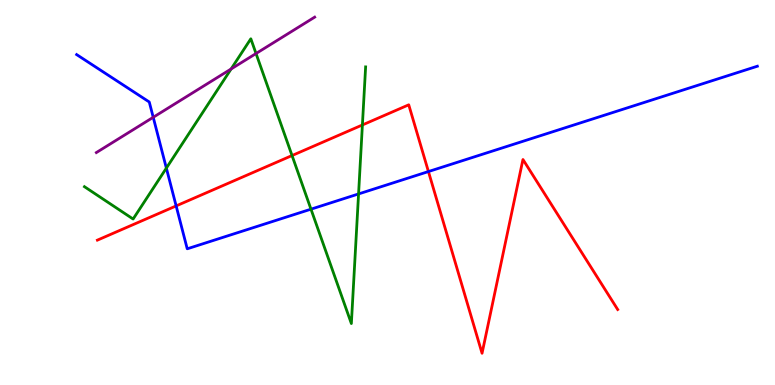[{'lines': ['blue', 'red'], 'intersections': [{'x': 2.27, 'y': 4.65}, {'x': 5.53, 'y': 5.54}]}, {'lines': ['green', 'red'], 'intersections': [{'x': 3.77, 'y': 5.96}, {'x': 4.68, 'y': 6.75}]}, {'lines': ['purple', 'red'], 'intersections': []}, {'lines': ['blue', 'green'], 'intersections': [{'x': 2.15, 'y': 5.63}, {'x': 4.01, 'y': 4.57}, {'x': 4.63, 'y': 4.96}]}, {'lines': ['blue', 'purple'], 'intersections': [{'x': 1.98, 'y': 6.95}]}, {'lines': ['green', 'purple'], 'intersections': [{'x': 2.98, 'y': 8.21}, {'x': 3.3, 'y': 8.61}]}]